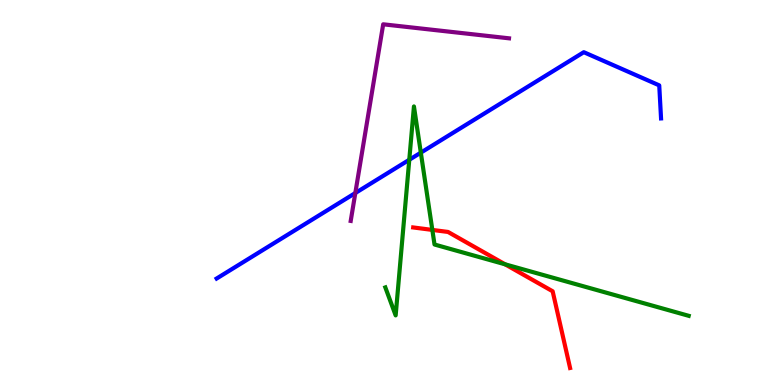[{'lines': ['blue', 'red'], 'intersections': []}, {'lines': ['green', 'red'], 'intersections': [{'x': 5.58, 'y': 4.03}, {'x': 6.52, 'y': 3.13}]}, {'lines': ['purple', 'red'], 'intersections': []}, {'lines': ['blue', 'green'], 'intersections': [{'x': 5.28, 'y': 5.85}, {'x': 5.43, 'y': 6.04}]}, {'lines': ['blue', 'purple'], 'intersections': [{'x': 4.58, 'y': 4.99}]}, {'lines': ['green', 'purple'], 'intersections': []}]